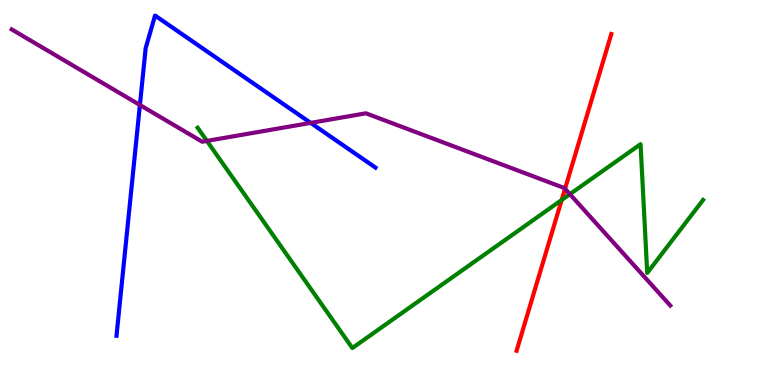[{'lines': ['blue', 'red'], 'intersections': []}, {'lines': ['green', 'red'], 'intersections': [{'x': 7.25, 'y': 4.81}]}, {'lines': ['purple', 'red'], 'intersections': [{'x': 7.29, 'y': 5.1}]}, {'lines': ['blue', 'green'], 'intersections': []}, {'lines': ['blue', 'purple'], 'intersections': [{'x': 1.81, 'y': 7.27}, {'x': 4.01, 'y': 6.81}]}, {'lines': ['green', 'purple'], 'intersections': [{'x': 2.67, 'y': 6.34}, {'x': 7.35, 'y': 4.96}]}]